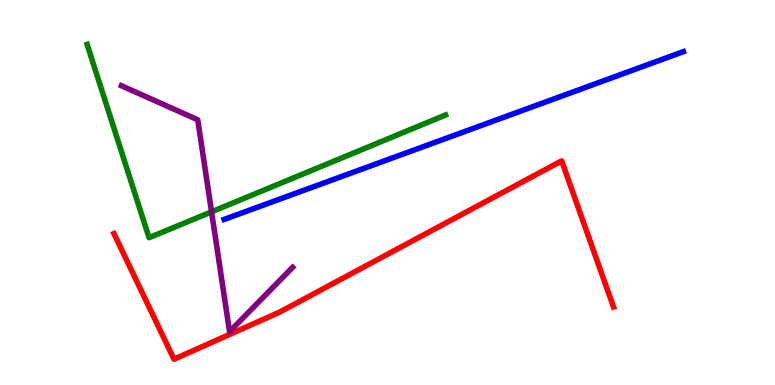[{'lines': ['blue', 'red'], 'intersections': []}, {'lines': ['green', 'red'], 'intersections': []}, {'lines': ['purple', 'red'], 'intersections': []}, {'lines': ['blue', 'green'], 'intersections': []}, {'lines': ['blue', 'purple'], 'intersections': []}, {'lines': ['green', 'purple'], 'intersections': [{'x': 2.73, 'y': 4.5}]}]